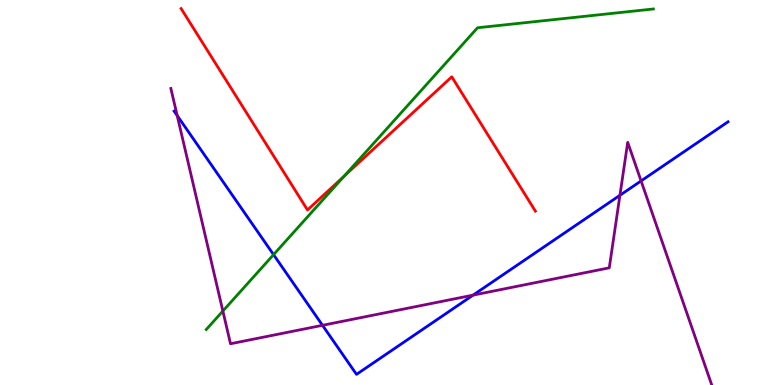[{'lines': ['blue', 'red'], 'intersections': []}, {'lines': ['green', 'red'], 'intersections': [{'x': 4.44, 'y': 5.42}]}, {'lines': ['purple', 'red'], 'intersections': []}, {'lines': ['blue', 'green'], 'intersections': [{'x': 3.53, 'y': 3.39}]}, {'lines': ['blue', 'purple'], 'intersections': [{'x': 2.29, 'y': 7.0}, {'x': 4.16, 'y': 1.55}, {'x': 6.1, 'y': 2.33}, {'x': 8.0, 'y': 4.93}, {'x': 8.27, 'y': 5.3}]}, {'lines': ['green', 'purple'], 'intersections': [{'x': 2.88, 'y': 1.92}]}]